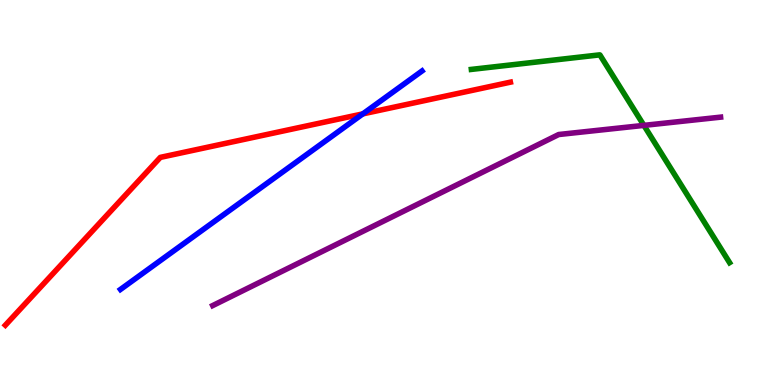[{'lines': ['blue', 'red'], 'intersections': [{'x': 4.68, 'y': 7.04}]}, {'lines': ['green', 'red'], 'intersections': []}, {'lines': ['purple', 'red'], 'intersections': []}, {'lines': ['blue', 'green'], 'intersections': []}, {'lines': ['blue', 'purple'], 'intersections': []}, {'lines': ['green', 'purple'], 'intersections': [{'x': 8.31, 'y': 6.74}]}]